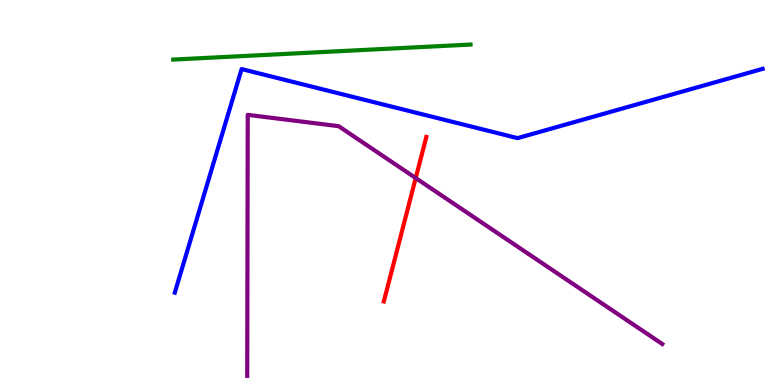[{'lines': ['blue', 'red'], 'intersections': []}, {'lines': ['green', 'red'], 'intersections': []}, {'lines': ['purple', 'red'], 'intersections': [{'x': 5.36, 'y': 5.38}]}, {'lines': ['blue', 'green'], 'intersections': []}, {'lines': ['blue', 'purple'], 'intersections': []}, {'lines': ['green', 'purple'], 'intersections': []}]